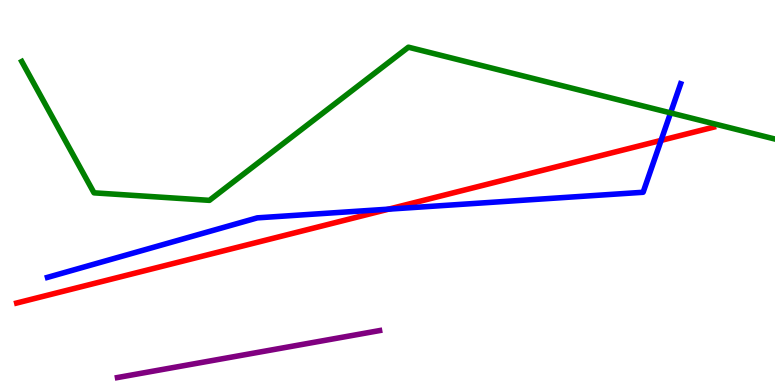[{'lines': ['blue', 'red'], 'intersections': [{'x': 5.02, 'y': 4.57}, {'x': 8.53, 'y': 6.35}]}, {'lines': ['green', 'red'], 'intersections': []}, {'lines': ['purple', 'red'], 'intersections': []}, {'lines': ['blue', 'green'], 'intersections': [{'x': 8.65, 'y': 7.07}]}, {'lines': ['blue', 'purple'], 'intersections': []}, {'lines': ['green', 'purple'], 'intersections': []}]